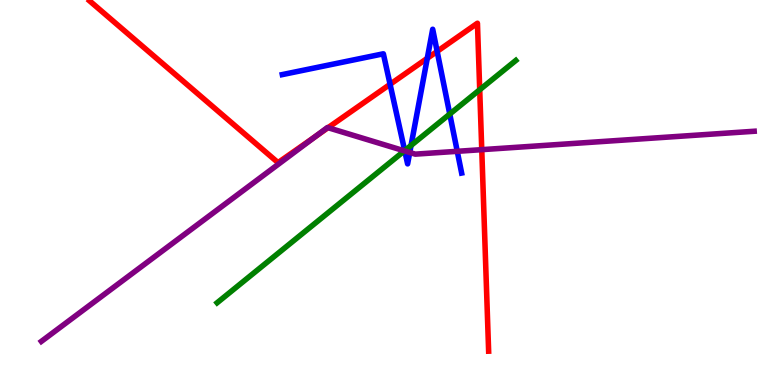[{'lines': ['blue', 'red'], 'intersections': [{'x': 5.03, 'y': 7.81}, {'x': 5.51, 'y': 8.49}, {'x': 5.64, 'y': 8.67}]}, {'lines': ['green', 'red'], 'intersections': [{'x': 6.19, 'y': 7.67}]}, {'lines': ['purple', 'red'], 'intersections': [{'x': 4.07, 'y': 6.46}, {'x': 4.23, 'y': 6.68}, {'x': 6.22, 'y': 6.11}]}, {'lines': ['blue', 'green'], 'intersections': [{'x': 5.22, 'y': 6.09}, {'x': 5.3, 'y': 6.22}, {'x': 5.8, 'y': 7.04}]}, {'lines': ['blue', 'purple'], 'intersections': [{'x': 5.22, 'y': 6.08}, {'x': 5.29, 'y': 6.04}, {'x': 5.9, 'y': 6.07}]}, {'lines': ['green', 'purple'], 'intersections': [{'x': 5.22, 'y': 6.08}]}]